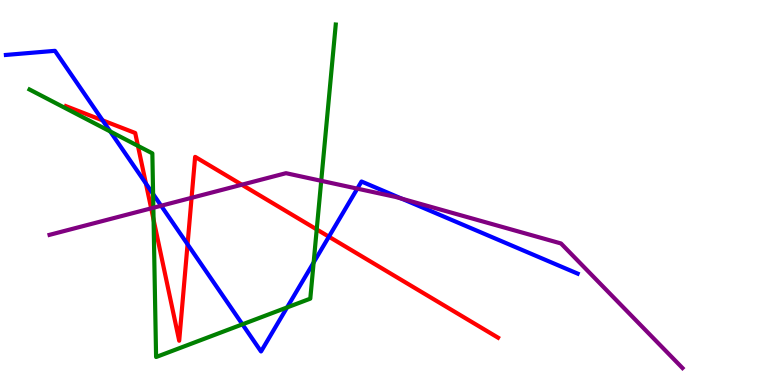[{'lines': ['blue', 'red'], 'intersections': [{'x': 1.32, 'y': 6.87}, {'x': 1.88, 'y': 5.23}, {'x': 2.42, 'y': 3.66}, {'x': 4.24, 'y': 3.85}]}, {'lines': ['green', 'red'], 'intersections': [{'x': 1.78, 'y': 6.21}, {'x': 1.98, 'y': 4.29}, {'x': 4.09, 'y': 4.04}]}, {'lines': ['purple', 'red'], 'intersections': [{'x': 1.95, 'y': 4.59}, {'x': 2.47, 'y': 4.86}, {'x': 3.12, 'y': 5.2}]}, {'lines': ['blue', 'green'], 'intersections': [{'x': 1.42, 'y': 6.59}, {'x': 1.98, 'y': 4.96}, {'x': 3.13, 'y': 1.58}, {'x': 3.7, 'y': 2.01}, {'x': 4.05, 'y': 3.18}]}, {'lines': ['blue', 'purple'], 'intersections': [{'x': 2.08, 'y': 4.66}, {'x': 4.61, 'y': 5.1}, {'x': 5.18, 'y': 4.84}]}, {'lines': ['green', 'purple'], 'intersections': [{'x': 1.98, 'y': 4.6}, {'x': 4.14, 'y': 5.3}]}]